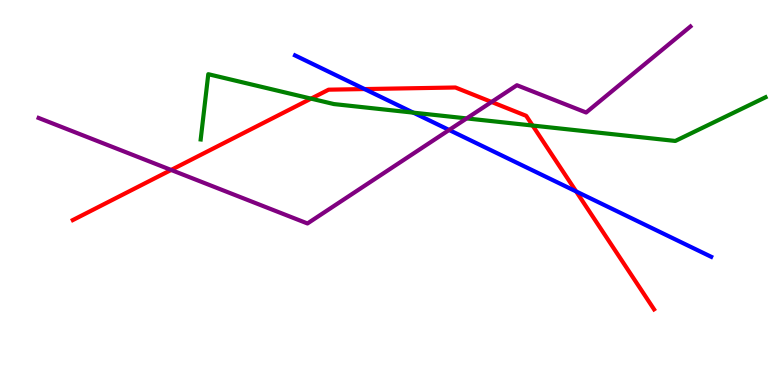[{'lines': ['blue', 'red'], 'intersections': [{'x': 4.7, 'y': 7.69}, {'x': 7.43, 'y': 5.03}]}, {'lines': ['green', 'red'], 'intersections': [{'x': 4.01, 'y': 7.44}, {'x': 6.87, 'y': 6.74}]}, {'lines': ['purple', 'red'], 'intersections': [{'x': 2.21, 'y': 5.59}, {'x': 6.34, 'y': 7.35}]}, {'lines': ['blue', 'green'], 'intersections': [{'x': 5.33, 'y': 7.07}]}, {'lines': ['blue', 'purple'], 'intersections': [{'x': 5.8, 'y': 6.62}]}, {'lines': ['green', 'purple'], 'intersections': [{'x': 6.02, 'y': 6.92}]}]